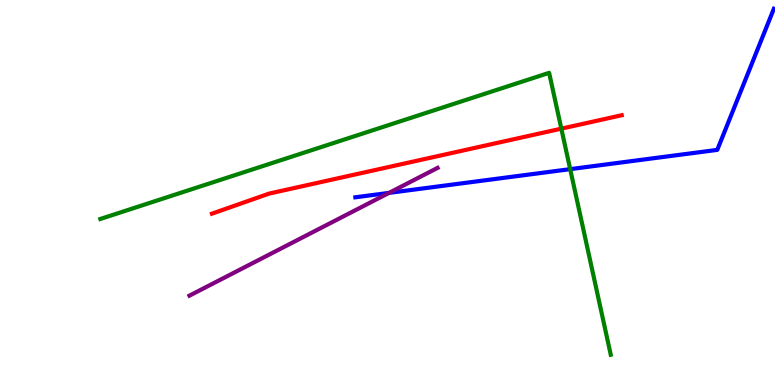[{'lines': ['blue', 'red'], 'intersections': []}, {'lines': ['green', 'red'], 'intersections': [{'x': 7.24, 'y': 6.66}]}, {'lines': ['purple', 'red'], 'intersections': []}, {'lines': ['blue', 'green'], 'intersections': [{'x': 7.36, 'y': 5.61}]}, {'lines': ['blue', 'purple'], 'intersections': [{'x': 5.02, 'y': 4.99}]}, {'lines': ['green', 'purple'], 'intersections': []}]